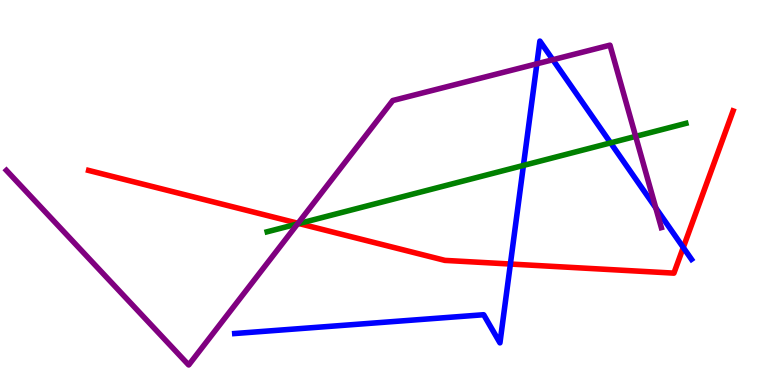[{'lines': ['blue', 'red'], 'intersections': [{'x': 6.59, 'y': 3.14}, {'x': 8.82, 'y': 3.57}]}, {'lines': ['green', 'red'], 'intersections': [{'x': 3.86, 'y': 4.19}]}, {'lines': ['purple', 'red'], 'intersections': [{'x': 3.85, 'y': 4.2}]}, {'lines': ['blue', 'green'], 'intersections': [{'x': 6.75, 'y': 5.7}, {'x': 7.88, 'y': 6.29}]}, {'lines': ['blue', 'purple'], 'intersections': [{'x': 6.93, 'y': 8.34}, {'x': 7.13, 'y': 8.45}, {'x': 8.46, 'y': 4.6}]}, {'lines': ['green', 'purple'], 'intersections': [{'x': 3.84, 'y': 4.18}, {'x': 8.2, 'y': 6.46}]}]